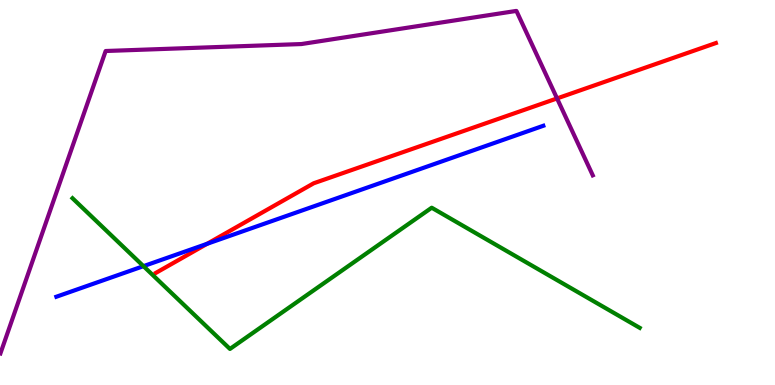[{'lines': ['blue', 'red'], 'intersections': [{'x': 2.67, 'y': 3.67}]}, {'lines': ['green', 'red'], 'intersections': []}, {'lines': ['purple', 'red'], 'intersections': [{'x': 7.19, 'y': 7.44}]}, {'lines': ['blue', 'green'], 'intersections': [{'x': 1.85, 'y': 3.09}]}, {'lines': ['blue', 'purple'], 'intersections': []}, {'lines': ['green', 'purple'], 'intersections': []}]